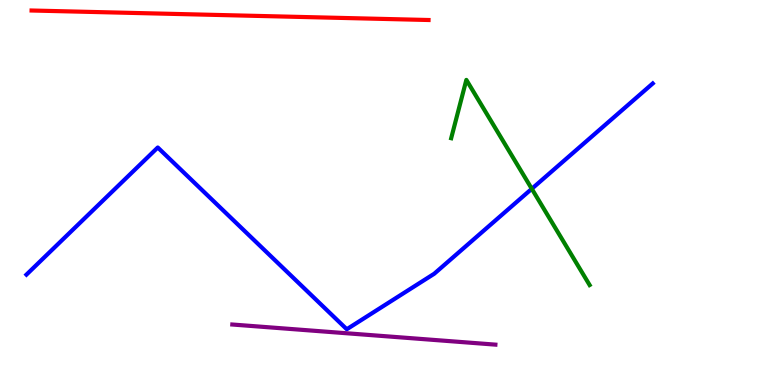[{'lines': ['blue', 'red'], 'intersections': []}, {'lines': ['green', 'red'], 'intersections': []}, {'lines': ['purple', 'red'], 'intersections': []}, {'lines': ['blue', 'green'], 'intersections': [{'x': 6.86, 'y': 5.1}]}, {'lines': ['blue', 'purple'], 'intersections': []}, {'lines': ['green', 'purple'], 'intersections': []}]